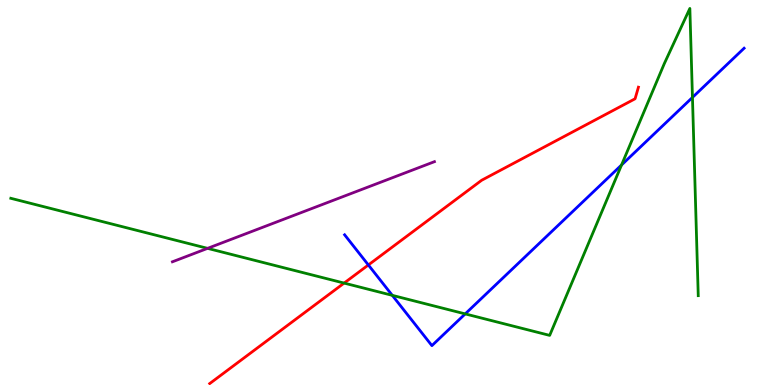[{'lines': ['blue', 'red'], 'intersections': [{'x': 4.75, 'y': 3.12}]}, {'lines': ['green', 'red'], 'intersections': [{'x': 4.44, 'y': 2.65}]}, {'lines': ['purple', 'red'], 'intersections': []}, {'lines': ['blue', 'green'], 'intersections': [{'x': 5.06, 'y': 2.33}, {'x': 6.0, 'y': 1.85}, {'x': 8.02, 'y': 5.72}, {'x': 8.93, 'y': 7.47}]}, {'lines': ['blue', 'purple'], 'intersections': []}, {'lines': ['green', 'purple'], 'intersections': [{'x': 2.68, 'y': 3.55}]}]